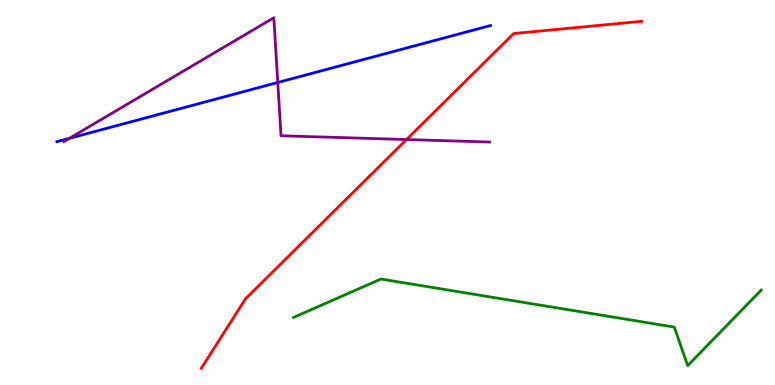[{'lines': ['blue', 'red'], 'intersections': []}, {'lines': ['green', 'red'], 'intersections': []}, {'lines': ['purple', 'red'], 'intersections': [{'x': 5.25, 'y': 6.38}]}, {'lines': ['blue', 'green'], 'intersections': []}, {'lines': ['blue', 'purple'], 'intersections': [{'x': 0.896, 'y': 6.41}, {'x': 3.58, 'y': 7.86}]}, {'lines': ['green', 'purple'], 'intersections': []}]